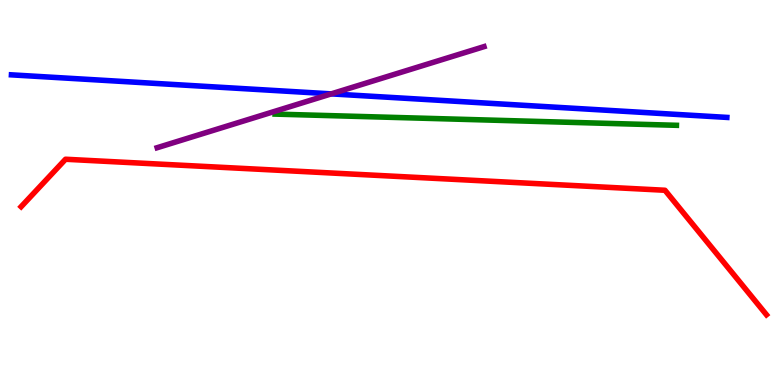[{'lines': ['blue', 'red'], 'intersections': []}, {'lines': ['green', 'red'], 'intersections': []}, {'lines': ['purple', 'red'], 'intersections': []}, {'lines': ['blue', 'green'], 'intersections': []}, {'lines': ['blue', 'purple'], 'intersections': [{'x': 4.27, 'y': 7.56}]}, {'lines': ['green', 'purple'], 'intersections': []}]